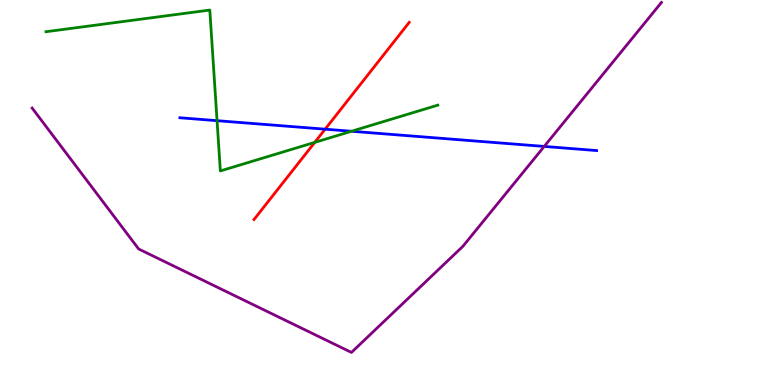[{'lines': ['blue', 'red'], 'intersections': [{'x': 4.2, 'y': 6.64}]}, {'lines': ['green', 'red'], 'intersections': [{'x': 4.06, 'y': 6.3}]}, {'lines': ['purple', 'red'], 'intersections': []}, {'lines': ['blue', 'green'], 'intersections': [{'x': 2.8, 'y': 6.87}, {'x': 4.54, 'y': 6.59}]}, {'lines': ['blue', 'purple'], 'intersections': [{'x': 7.02, 'y': 6.2}]}, {'lines': ['green', 'purple'], 'intersections': []}]